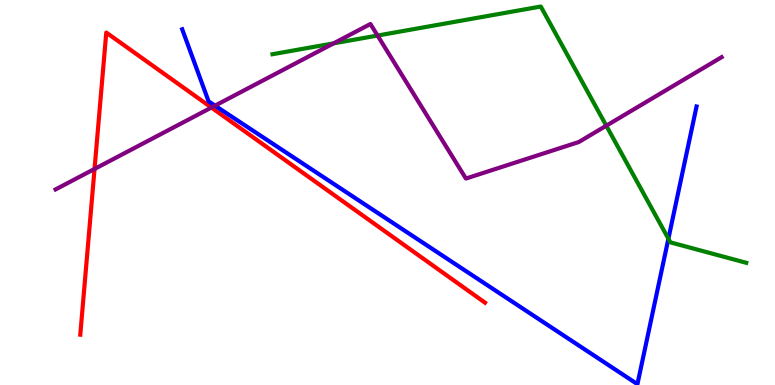[{'lines': ['blue', 'red'], 'intersections': []}, {'lines': ['green', 'red'], 'intersections': []}, {'lines': ['purple', 'red'], 'intersections': [{'x': 1.22, 'y': 5.61}, {'x': 2.73, 'y': 7.21}]}, {'lines': ['blue', 'green'], 'intersections': [{'x': 8.62, 'y': 3.8}]}, {'lines': ['blue', 'purple'], 'intersections': [{'x': 2.77, 'y': 7.26}]}, {'lines': ['green', 'purple'], 'intersections': [{'x': 4.3, 'y': 8.87}, {'x': 4.87, 'y': 9.08}, {'x': 7.82, 'y': 6.74}]}]